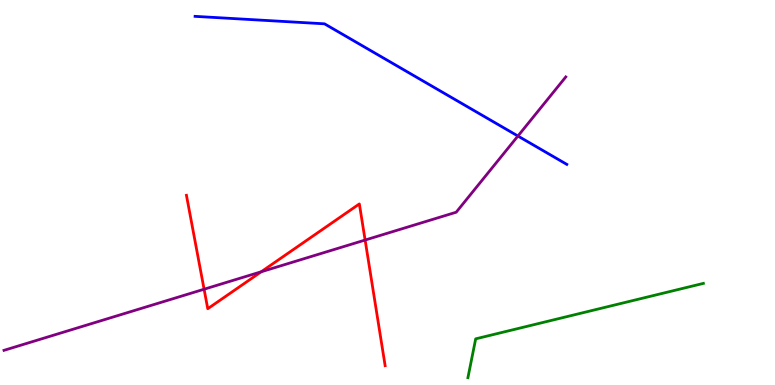[{'lines': ['blue', 'red'], 'intersections': []}, {'lines': ['green', 'red'], 'intersections': []}, {'lines': ['purple', 'red'], 'intersections': [{'x': 2.63, 'y': 2.49}, {'x': 3.37, 'y': 2.94}, {'x': 4.71, 'y': 3.77}]}, {'lines': ['blue', 'green'], 'intersections': []}, {'lines': ['blue', 'purple'], 'intersections': [{'x': 6.68, 'y': 6.47}]}, {'lines': ['green', 'purple'], 'intersections': []}]